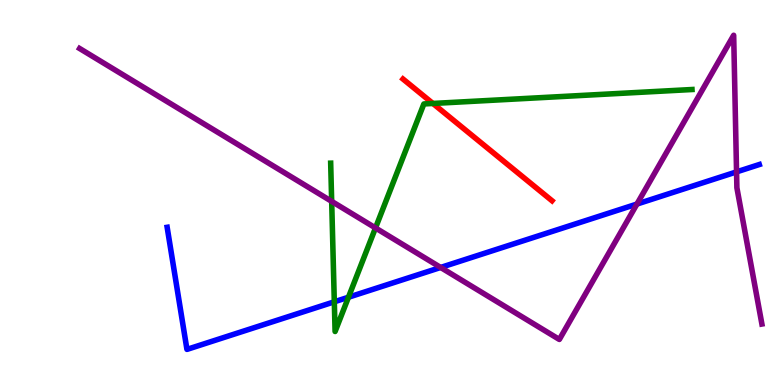[{'lines': ['blue', 'red'], 'intersections': []}, {'lines': ['green', 'red'], 'intersections': [{'x': 5.59, 'y': 7.31}]}, {'lines': ['purple', 'red'], 'intersections': []}, {'lines': ['blue', 'green'], 'intersections': [{'x': 4.31, 'y': 2.16}, {'x': 4.5, 'y': 2.28}]}, {'lines': ['blue', 'purple'], 'intersections': [{'x': 5.69, 'y': 3.05}, {'x': 8.22, 'y': 4.7}, {'x': 9.5, 'y': 5.54}]}, {'lines': ['green', 'purple'], 'intersections': [{'x': 4.28, 'y': 4.77}, {'x': 4.85, 'y': 4.08}]}]